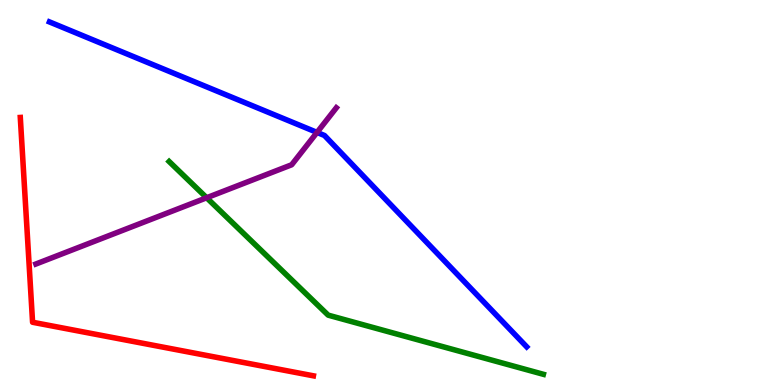[{'lines': ['blue', 'red'], 'intersections': []}, {'lines': ['green', 'red'], 'intersections': []}, {'lines': ['purple', 'red'], 'intersections': []}, {'lines': ['blue', 'green'], 'intersections': []}, {'lines': ['blue', 'purple'], 'intersections': [{'x': 4.09, 'y': 6.56}]}, {'lines': ['green', 'purple'], 'intersections': [{'x': 2.67, 'y': 4.86}]}]